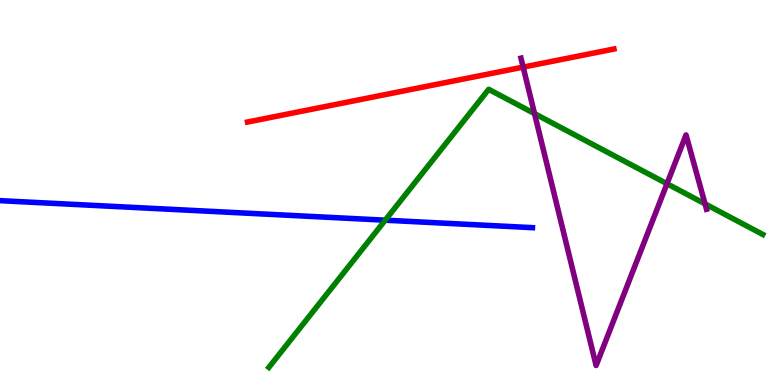[{'lines': ['blue', 'red'], 'intersections': []}, {'lines': ['green', 'red'], 'intersections': []}, {'lines': ['purple', 'red'], 'intersections': [{'x': 6.75, 'y': 8.26}]}, {'lines': ['blue', 'green'], 'intersections': [{'x': 4.97, 'y': 4.28}]}, {'lines': ['blue', 'purple'], 'intersections': []}, {'lines': ['green', 'purple'], 'intersections': [{'x': 6.9, 'y': 7.05}, {'x': 8.61, 'y': 5.23}, {'x': 9.1, 'y': 4.7}]}]